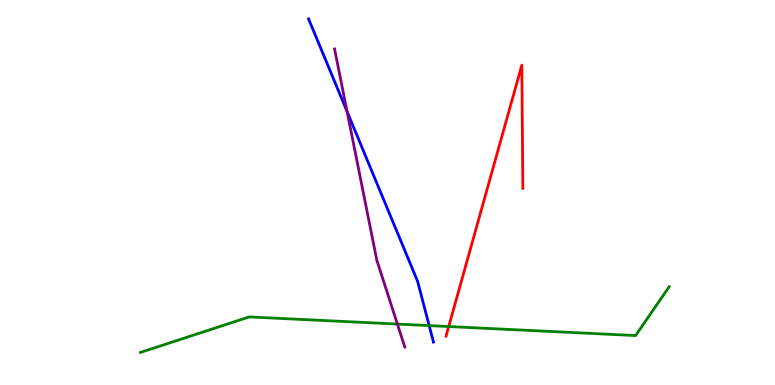[{'lines': ['blue', 'red'], 'intersections': []}, {'lines': ['green', 'red'], 'intersections': [{'x': 5.79, 'y': 1.52}]}, {'lines': ['purple', 'red'], 'intersections': []}, {'lines': ['blue', 'green'], 'intersections': [{'x': 5.54, 'y': 1.54}]}, {'lines': ['blue', 'purple'], 'intersections': [{'x': 4.48, 'y': 7.1}]}, {'lines': ['green', 'purple'], 'intersections': [{'x': 5.13, 'y': 1.58}]}]